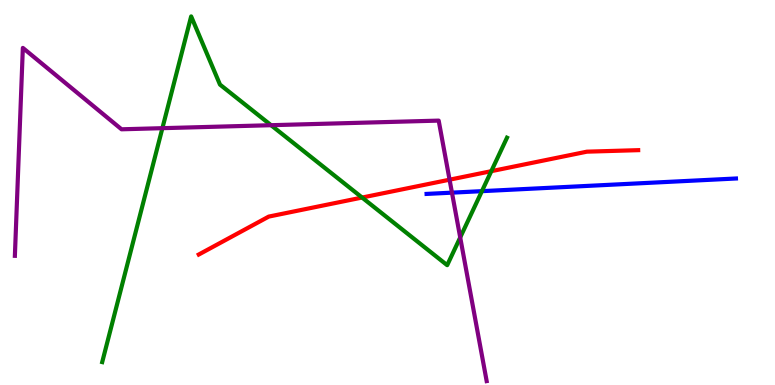[{'lines': ['blue', 'red'], 'intersections': []}, {'lines': ['green', 'red'], 'intersections': [{'x': 4.67, 'y': 4.87}, {'x': 6.34, 'y': 5.55}]}, {'lines': ['purple', 'red'], 'intersections': [{'x': 5.8, 'y': 5.33}]}, {'lines': ['blue', 'green'], 'intersections': [{'x': 6.22, 'y': 5.03}]}, {'lines': ['blue', 'purple'], 'intersections': [{'x': 5.83, 'y': 5.0}]}, {'lines': ['green', 'purple'], 'intersections': [{'x': 2.1, 'y': 6.67}, {'x': 3.5, 'y': 6.75}, {'x': 5.94, 'y': 3.83}]}]